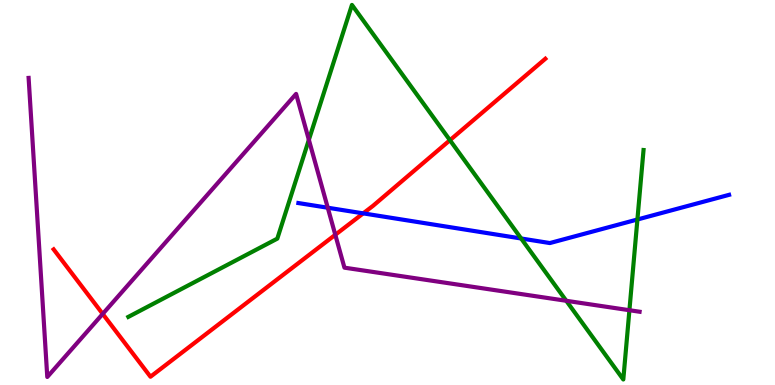[{'lines': ['blue', 'red'], 'intersections': [{'x': 4.69, 'y': 4.46}]}, {'lines': ['green', 'red'], 'intersections': [{'x': 5.81, 'y': 6.36}]}, {'lines': ['purple', 'red'], 'intersections': [{'x': 1.33, 'y': 1.85}, {'x': 4.33, 'y': 3.9}]}, {'lines': ['blue', 'green'], 'intersections': [{'x': 6.72, 'y': 3.81}, {'x': 8.22, 'y': 4.3}]}, {'lines': ['blue', 'purple'], 'intersections': [{'x': 4.23, 'y': 4.6}]}, {'lines': ['green', 'purple'], 'intersections': [{'x': 3.99, 'y': 6.37}, {'x': 7.31, 'y': 2.19}, {'x': 8.12, 'y': 1.94}]}]